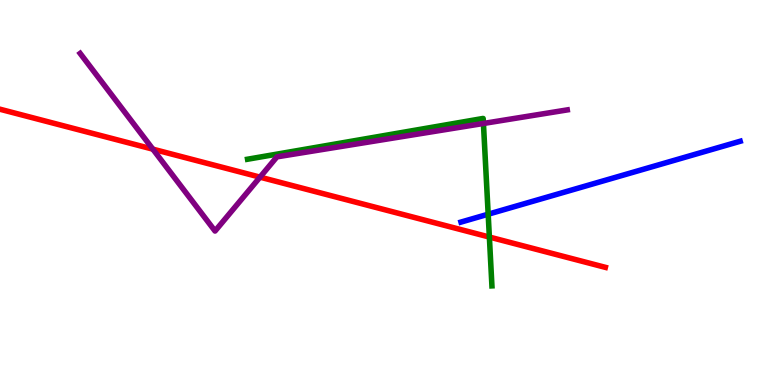[{'lines': ['blue', 'red'], 'intersections': []}, {'lines': ['green', 'red'], 'intersections': [{'x': 6.31, 'y': 3.84}]}, {'lines': ['purple', 'red'], 'intersections': [{'x': 1.97, 'y': 6.13}, {'x': 3.35, 'y': 5.4}]}, {'lines': ['blue', 'green'], 'intersections': [{'x': 6.3, 'y': 4.44}]}, {'lines': ['blue', 'purple'], 'intersections': []}, {'lines': ['green', 'purple'], 'intersections': [{'x': 6.24, 'y': 6.79}]}]